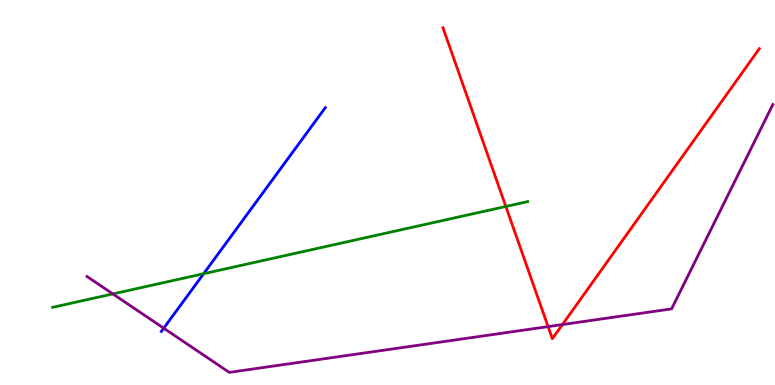[{'lines': ['blue', 'red'], 'intersections': []}, {'lines': ['green', 'red'], 'intersections': [{'x': 6.53, 'y': 4.64}]}, {'lines': ['purple', 'red'], 'intersections': [{'x': 7.07, 'y': 1.52}, {'x': 7.26, 'y': 1.57}]}, {'lines': ['blue', 'green'], 'intersections': [{'x': 2.63, 'y': 2.89}]}, {'lines': ['blue', 'purple'], 'intersections': [{'x': 2.11, 'y': 1.48}]}, {'lines': ['green', 'purple'], 'intersections': [{'x': 1.46, 'y': 2.37}]}]